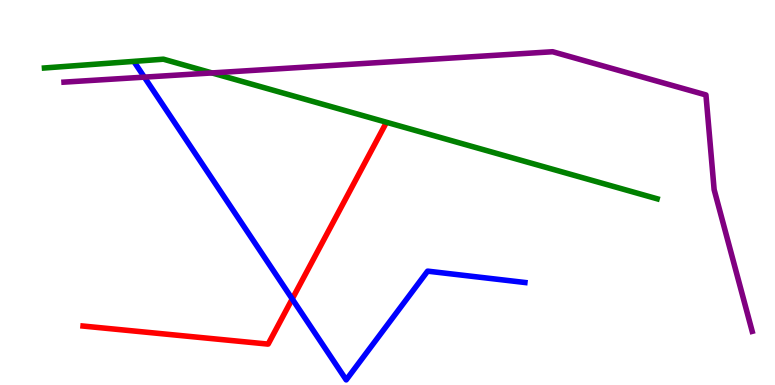[{'lines': ['blue', 'red'], 'intersections': [{'x': 3.77, 'y': 2.24}]}, {'lines': ['green', 'red'], 'intersections': []}, {'lines': ['purple', 'red'], 'intersections': []}, {'lines': ['blue', 'green'], 'intersections': []}, {'lines': ['blue', 'purple'], 'intersections': [{'x': 1.86, 'y': 8.0}]}, {'lines': ['green', 'purple'], 'intersections': [{'x': 2.74, 'y': 8.11}]}]